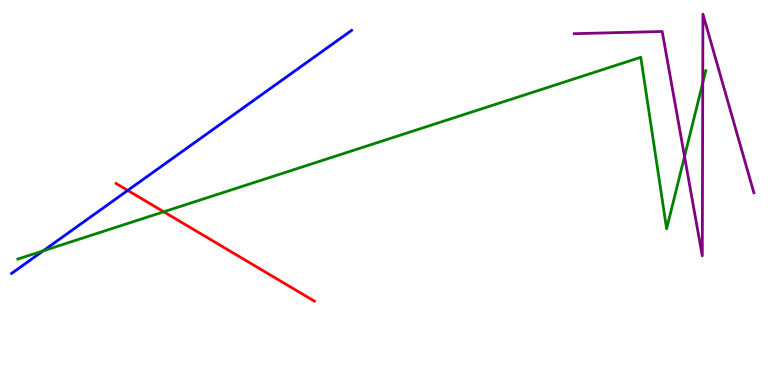[{'lines': ['blue', 'red'], 'intersections': [{'x': 1.65, 'y': 5.05}]}, {'lines': ['green', 'red'], 'intersections': [{'x': 2.11, 'y': 4.5}]}, {'lines': ['purple', 'red'], 'intersections': []}, {'lines': ['blue', 'green'], 'intersections': [{'x': 0.558, 'y': 3.48}]}, {'lines': ['blue', 'purple'], 'intersections': []}, {'lines': ['green', 'purple'], 'intersections': [{'x': 8.83, 'y': 5.94}, {'x': 9.07, 'y': 7.85}]}]